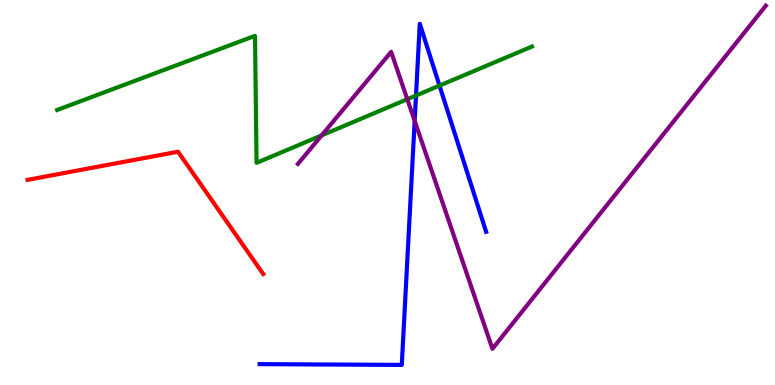[{'lines': ['blue', 'red'], 'intersections': []}, {'lines': ['green', 'red'], 'intersections': []}, {'lines': ['purple', 'red'], 'intersections': []}, {'lines': ['blue', 'green'], 'intersections': [{'x': 5.37, 'y': 7.52}, {'x': 5.67, 'y': 7.78}]}, {'lines': ['blue', 'purple'], 'intersections': [{'x': 5.35, 'y': 6.86}]}, {'lines': ['green', 'purple'], 'intersections': [{'x': 4.15, 'y': 6.48}, {'x': 5.26, 'y': 7.42}]}]